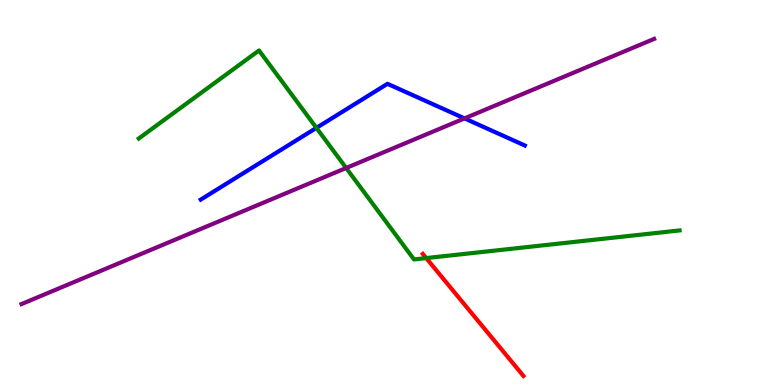[{'lines': ['blue', 'red'], 'intersections': []}, {'lines': ['green', 'red'], 'intersections': [{'x': 5.5, 'y': 3.3}]}, {'lines': ['purple', 'red'], 'intersections': []}, {'lines': ['blue', 'green'], 'intersections': [{'x': 4.08, 'y': 6.68}]}, {'lines': ['blue', 'purple'], 'intersections': [{'x': 5.99, 'y': 6.92}]}, {'lines': ['green', 'purple'], 'intersections': [{'x': 4.47, 'y': 5.64}]}]